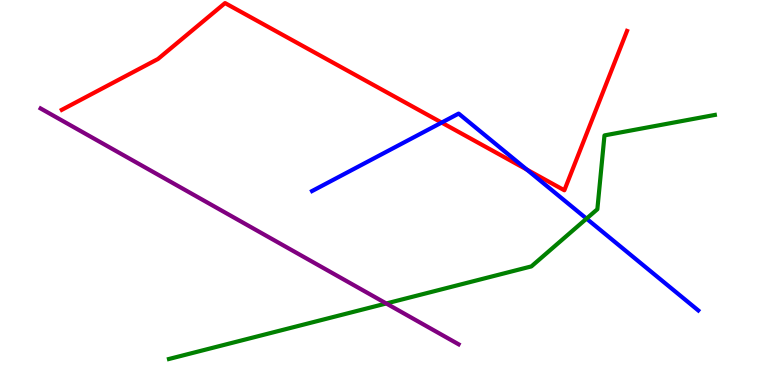[{'lines': ['blue', 'red'], 'intersections': [{'x': 5.7, 'y': 6.82}, {'x': 6.8, 'y': 5.6}]}, {'lines': ['green', 'red'], 'intersections': []}, {'lines': ['purple', 'red'], 'intersections': []}, {'lines': ['blue', 'green'], 'intersections': [{'x': 7.57, 'y': 4.32}]}, {'lines': ['blue', 'purple'], 'intersections': []}, {'lines': ['green', 'purple'], 'intersections': [{'x': 4.98, 'y': 2.12}]}]